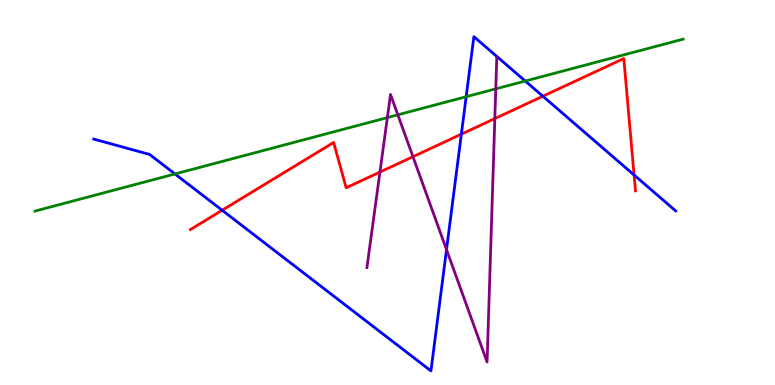[{'lines': ['blue', 'red'], 'intersections': [{'x': 2.87, 'y': 4.54}, {'x': 5.95, 'y': 6.52}, {'x': 7.0, 'y': 7.5}, {'x': 8.18, 'y': 5.45}]}, {'lines': ['green', 'red'], 'intersections': []}, {'lines': ['purple', 'red'], 'intersections': [{'x': 4.9, 'y': 5.53}, {'x': 5.33, 'y': 5.93}, {'x': 6.38, 'y': 6.92}]}, {'lines': ['blue', 'green'], 'intersections': [{'x': 2.26, 'y': 5.48}, {'x': 6.02, 'y': 7.49}, {'x': 6.78, 'y': 7.9}]}, {'lines': ['blue', 'purple'], 'intersections': [{'x': 5.76, 'y': 3.52}]}, {'lines': ['green', 'purple'], 'intersections': [{'x': 5.0, 'y': 6.95}, {'x': 5.13, 'y': 7.02}, {'x': 6.4, 'y': 7.69}]}]